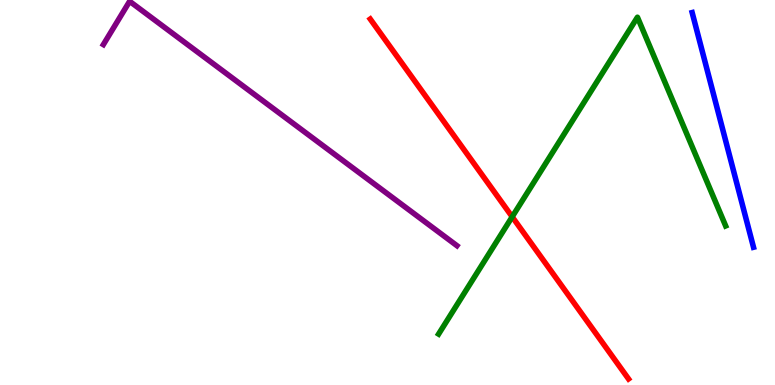[{'lines': ['blue', 'red'], 'intersections': []}, {'lines': ['green', 'red'], 'intersections': [{'x': 6.61, 'y': 4.37}]}, {'lines': ['purple', 'red'], 'intersections': []}, {'lines': ['blue', 'green'], 'intersections': []}, {'lines': ['blue', 'purple'], 'intersections': []}, {'lines': ['green', 'purple'], 'intersections': []}]